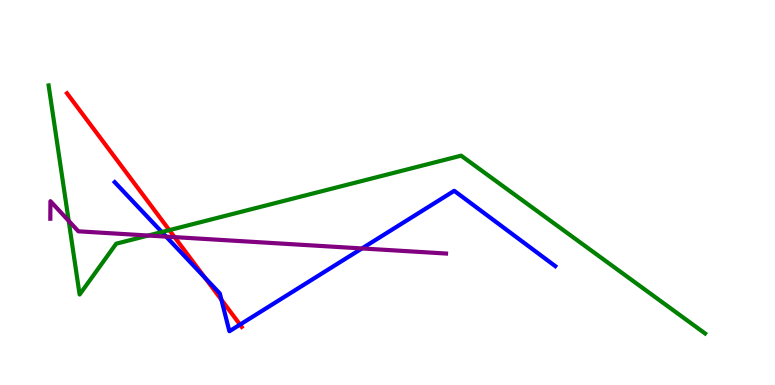[{'lines': ['blue', 'red'], 'intersections': [{'x': 2.64, 'y': 2.79}, {'x': 2.86, 'y': 2.21}, {'x': 3.1, 'y': 1.57}]}, {'lines': ['green', 'red'], 'intersections': [{'x': 2.19, 'y': 4.02}]}, {'lines': ['purple', 'red'], 'intersections': [{'x': 2.25, 'y': 3.84}]}, {'lines': ['blue', 'green'], 'intersections': [{'x': 2.09, 'y': 3.97}]}, {'lines': ['blue', 'purple'], 'intersections': [{'x': 2.14, 'y': 3.85}, {'x': 4.67, 'y': 3.55}]}, {'lines': ['green', 'purple'], 'intersections': [{'x': 0.886, 'y': 4.26}, {'x': 1.91, 'y': 3.88}]}]